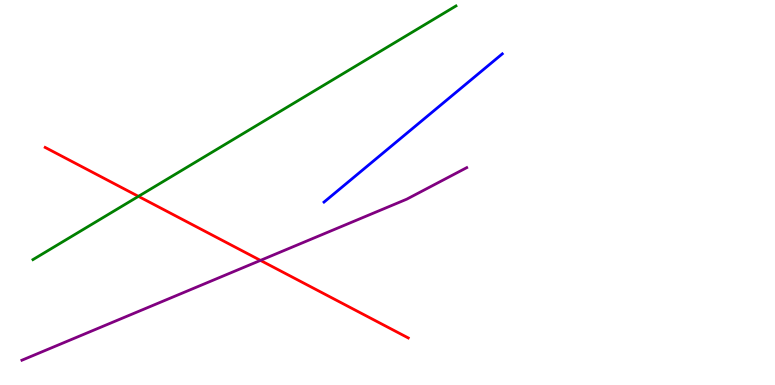[{'lines': ['blue', 'red'], 'intersections': []}, {'lines': ['green', 'red'], 'intersections': [{'x': 1.79, 'y': 4.9}]}, {'lines': ['purple', 'red'], 'intersections': [{'x': 3.36, 'y': 3.24}]}, {'lines': ['blue', 'green'], 'intersections': []}, {'lines': ['blue', 'purple'], 'intersections': []}, {'lines': ['green', 'purple'], 'intersections': []}]